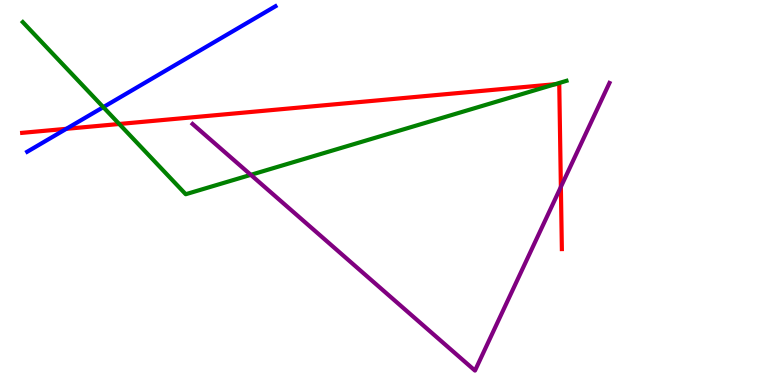[{'lines': ['blue', 'red'], 'intersections': [{'x': 0.856, 'y': 6.65}]}, {'lines': ['green', 'red'], 'intersections': [{'x': 1.54, 'y': 6.78}, {'x': 7.16, 'y': 7.81}]}, {'lines': ['purple', 'red'], 'intersections': [{'x': 7.24, 'y': 5.15}]}, {'lines': ['blue', 'green'], 'intersections': [{'x': 1.33, 'y': 7.22}]}, {'lines': ['blue', 'purple'], 'intersections': []}, {'lines': ['green', 'purple'], 'intersections': [{'x': 3.24, 'y': 5.46}]}]